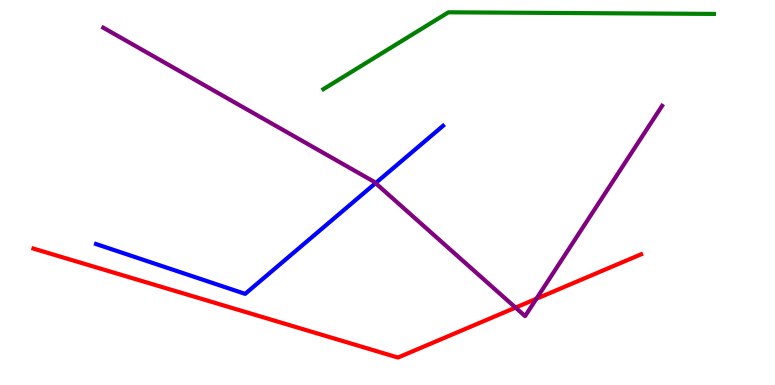[{'lines': ['blue', 'red'], 'intersections': []}, {'lines': ['green', 'red'], 'intersections': []}, {'lines': ['purple', 'red'], 'intersections': [{'x': 6.65, 'y': 2.01}, {'x': 6.92, 'y': 2.24}]}, {'lines': ['blue', 'green'], 'intersections': []}, {'lines': ['blue', 'purple'], 'intersections': [{'x': 4.85, 'y': 5.24}]}, {'lines': ['green', 'purple'], 'intersections': []}]